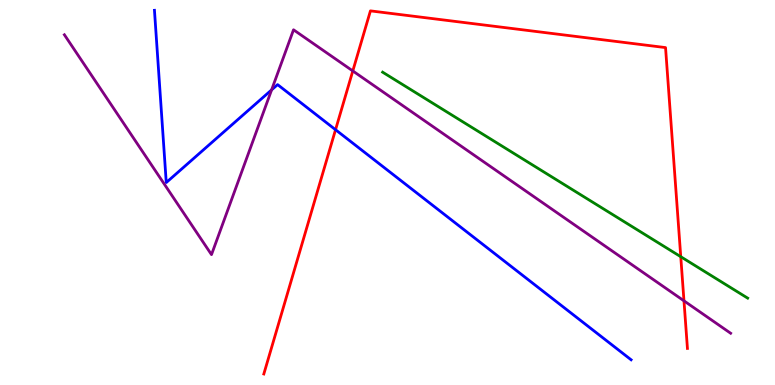[{'lines': ['blue', 'red'], 'intersections': [{'x': 4.33, 'y': 6.63}]}, {'lines': ['green', 'red'], 'intersections': [{'x': 8.78, 'y': 3.33}]}, {'lines': ['purple', 'red'], 'intersections': [{'x': 4.55, 'y': 8.16}, {'x': 8.83, 'y': 2.19}]}, {'lines': ['blue', 'green'], 'intersections': []}, {'lines': ['blue', 'purple'], 'intersections': [{'x': 3.5, 'y': 7.67}]}, {'lines': ['green', 'purple'], 'intersections': []}]